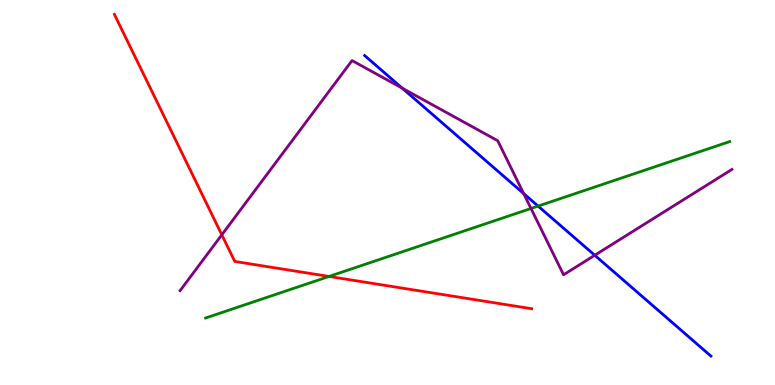[{'lines': ['blue', 'red'], 'intersections': []}, {'lines': ['green', 'red'], 'intersections': [{'x': 4.25, 'y': 2.82}]}, {'lines': ['purple', 'red'], 'intersections': [{'x': 2.86, 'y': 3.9}]}, {'lines': ['blue', 'green'], 'intersections': [{'x': 6.94, 'y': 4.65}]}, {'lines': ['blue', 'purple'], 'intersections': [{'x': 5.19, 'y': 7.71}, {'x': 6.76, 'y': 4.97}, {'x': 7.67, 'y': 3.37}]}, {'lines': ['green', 'purple'], 'intersections': [{'x': 6.85, 'y': 4.59}]}]